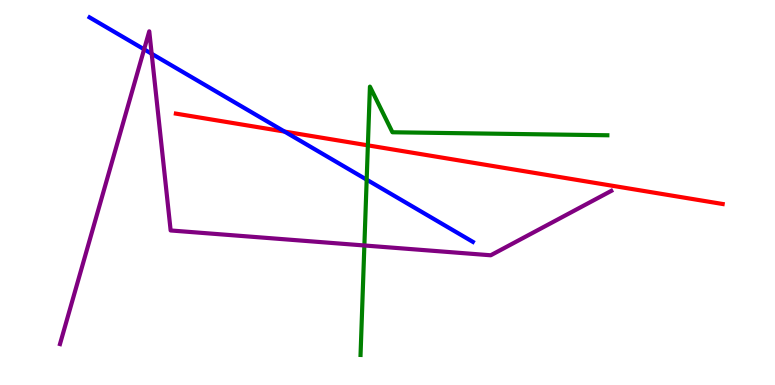[{'lines': ['blue', 'red'], 'intersections': [{'x': 3.67, 'y': 6.58}]}, {'lines': ['green', 'red'], 'intersections': [{'x': 4.75, 'y': 6.22}]}, {'lines': ['purple', 'red'], 'intersections': []}, {'lines': ['blue', 'green'], 'intersections': [{'x': 4.73, 'y': 5.33}]}, {'lines': ['blue', 'purple'], 'intersections': [{'x': 1.86, 'y': 8.72}, {'x': 1.96, 'y': 8.6}]}, {'lines': ['green', 'purple'], 'intersections': [{'x': 4.7, 'y': 3.62}]}]